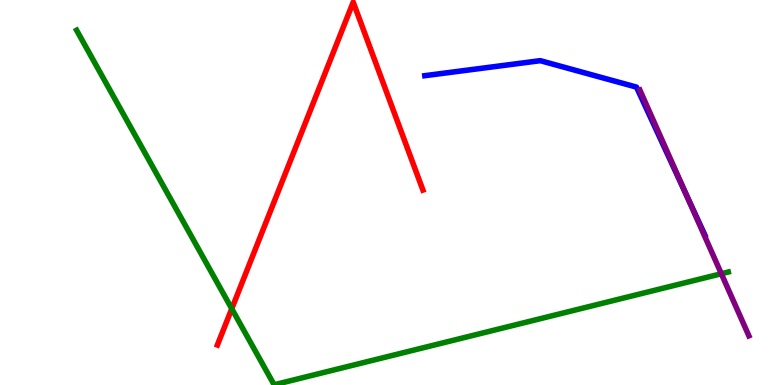[{'lines': ['blue', 'red'], 'intersections': []}, {'lines': ['green', 'red'], 'intersections': [{'x': 2.99, 'y': 1.98}]}, {'lines': ['purple', 'red'], 'intersections': []}, {'lines': ['blue', 'green'], 'intersections': []}, {'lines': ['blue', 'purple'], 'intersections': [{'x': 8.87, 'y': 4.89}]}, {'lines': ['green', 'purple'], 'intersections': [{'x': 9.31, 'y': 2.89}]}]